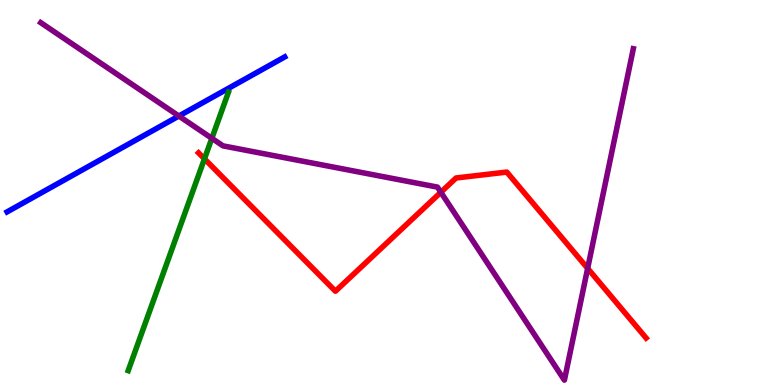[{'lines': ['blue', 'red'], 'intersections': []}, {'lines': ['green', 'red'], 'intersections': [{'x': 2.64, 'y': 5.87}]}, {'lines': ['purple', 'red'], 'intersections': [{'x': 5.69, 'y': 5.01}, {'x': 7.58, 'y': 3.03}]}, {'lines': ['blue', 'green'], 'intersections': []}, {'lines': ['blue', 'purple'], 'intersections': [{'x': 2.31, 'y': 6.99}]}, {'lines': ['green', 'purple'], 'intersections': [{'x': 2.73, 'y': 6.41}]}]